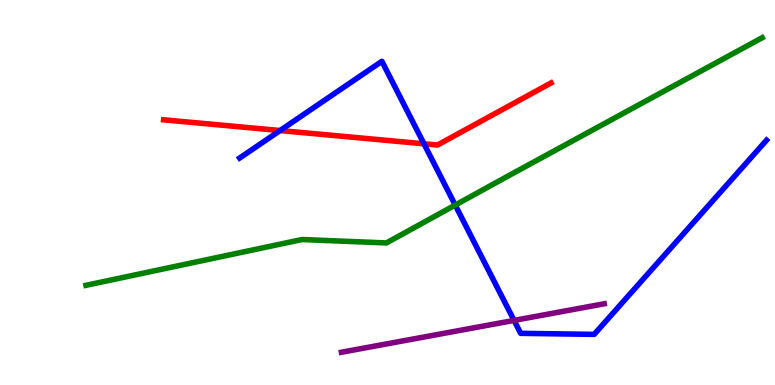[{'lines': ['blue', 'red'], 'intersections': [{'x': 3.61, 'y': 6.61}, {'x': 5.47, 'y': 6.26}]}, {'lines': ['green', 'red'], 'intersections': []}, {'lines': ['purple', 'red'], 'intersections': []}, {'lines': ['blue', 'green'], 'intersections': [{'x': 5.87, 'y': 4.67}]}, {'lines': ['blue', 'purple'], 'intersections': [{'x': 6.63, 'y': 1.68}]}, {'lines': ['green', 'purple'], 'intersections': []}]